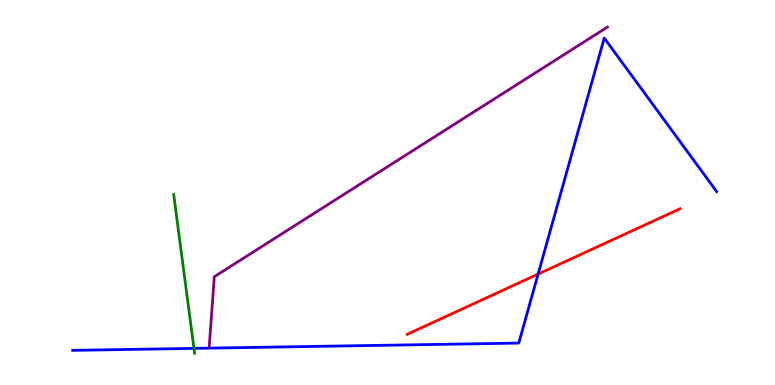[{'lines': ['blue', 'red'], 'intersections': [{'x': 6.94, 'y': 2.88}]}, {'lines': ['green', 'red'], 'intersections': []}, {'lines': ['purple', 'red'], 'intersections': []}, {'lines': ['blue', 'green'], 'intersections': [{'x': 2.5, 'y': 0.951}]}, {'lines': ['blue', 'purple'], 'intersections': []}, {'lines': ['green', 'purple'], 'intersections': []}]